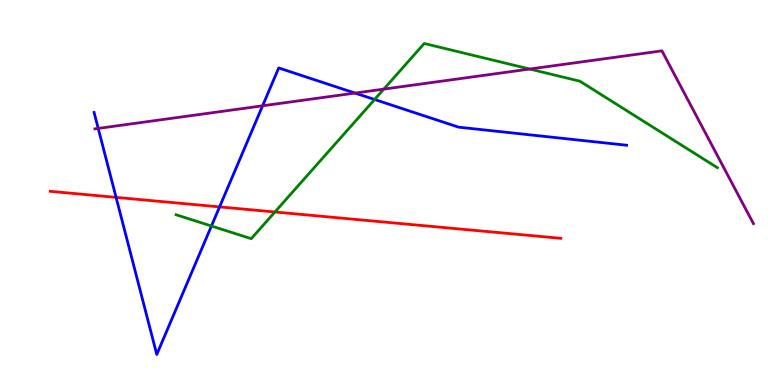[{'lines': ['blue', 'red'], 'intersections': [{'x': 1.5, 'y': 4.87}, {'x': 2.83, 'y': 4.63}]}, {'lines': ['green', 'red'], 'intersections': [{'x': 3.55, 'y': 4.49}]}, {'lines': ['purple', 'red'], 'intersections': []}, {'lines': ['blue', 'green'], 'intersections': [{'x': 2.73, 'y': 4.13}, {'x': 4.83, 'y': 7.42}]}, {'lines': ['blue', 'purple'], 'intersections': [{'x': 1.27, 'y': 6.66}, {'x': 3.39, 'y': 7.25}, {'x': 4.58, 'y': 7.58}]}, {'lines': ['green', 'purple'], 'intersections': [{'x': 4.95, 'y': 7.69}, {'x': 6.84, 'y': 8.21}]}]